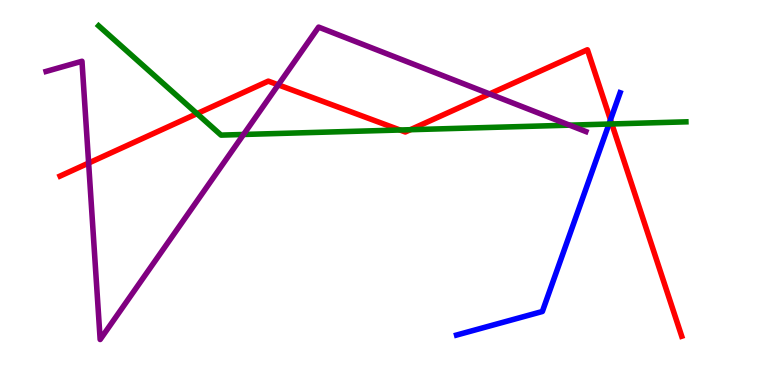[{'lines': ['blue', 'red'], 'intersections': [{'x': 7.88, 'y': 6.89}]}, {'lines': ['green', 'red'], 'intersections': [{'x': 2.54, 'y': 7.05}, {'x': 5.16, 'y': 6.62}, {'x': 5.29, 'y': 6.63}, {'x': 7.89, 'y': 6.78}]}, {'lines': ['purple', 'red'], 'intersections': [{'x': 1.14, 'y': 5.76}, {'x': 3.59, 'y': 7.8}, {'x': 6.32, 'y': 7.56}]}, {'lines': ['blue', 'green'], 'intersections': [{'x': 7.86, 'y': 6.78}]}, {'lines': ['blue', 'purple'], 'intersections': []}, {'lines': ['green', 'purple'], 'intersections': [{'x': 3.14, 'y': 6.51}, {'x': 7.35, 'y': 6.75}]}]